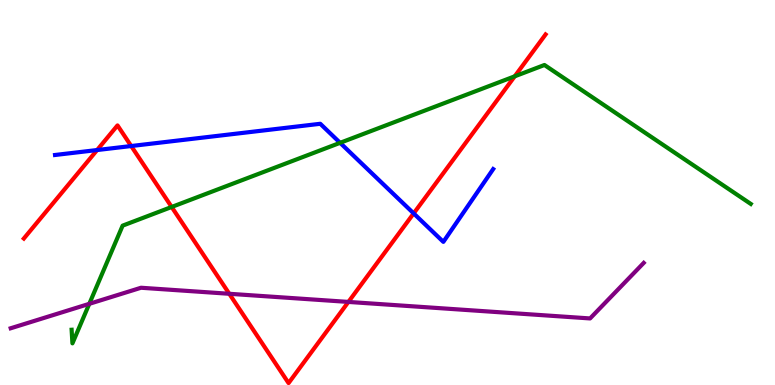[{'lines': ['blue', 'red'], 'intersections': [{'x': 1.25, 'y': 6.1}, {'x': 1.69, 'y': 6.21}, {'x': 5.34, 'y': 4.46}]}, {'lines': ['green', 'red'], 'intersections': [{'x': 2.21, 'y': 4.62}, {'x': 6.64, 'y': 8.02}]}, {'lines': ['purple', 'red'], 'intersections': [{'x': 2.96, 'y': 2.37}, {'x': 4.5, 'y': 2.16}]}, {'lines': ['blue', 'green'], 'intersections': [{'x': 4.39, 'y': 6.29}]}, {'lines': ['blue', 'purple'], 'intersections': []}, {'lines': ['green', 'purple'], 'intersections': [{'x': 1.15, 'y': 2.11}]}]